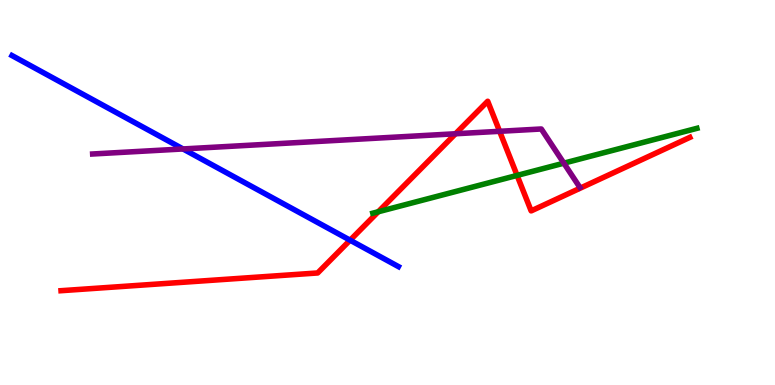[{'lines': ['blue', 'red'], 'intersections': [{'x': 4.52, 'y': 3.76}]}, {'lines': ['green', 'red'], 'intersections': [{'x': 4.88, 'y': 4.5}, {'x': 6.67, 'y': 5.44}]}, {'lines': ['purple', 'red'], 'intersections': [{'x': 5.88, 'y': 6.53}, {'x': 6.45, 'y': 6.59}]}, {'lines': ['blue', 'green'], 'intersections': []}, {'lines': ['blue', 'purple'], 'intersections': [{'x': 2.36, 'y': 6.13}]}, {'lines': ['green', 'purple'], 'intersections': [{'x': 7.28, 'y': 5.76}]}]